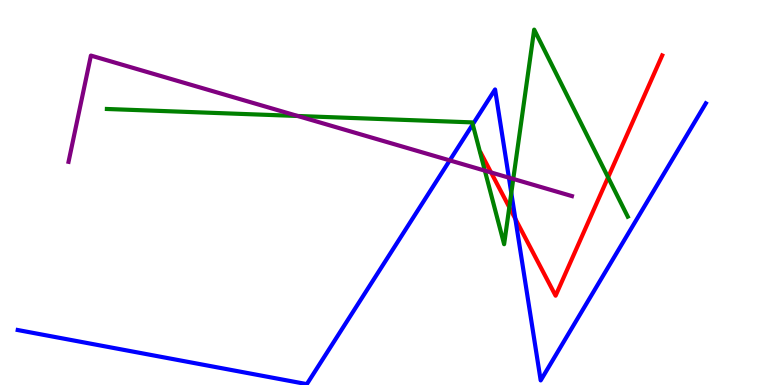[{'lines': ['blue', 'red'], 'intersections': [{'x': 6.65, 'y': 4.32}]}, {'lines': ['green', 'red'], 'intersections': [{'x': 6.57, 'y': 4.62}, {'x': 7.85, 'y': 5.39}]}, {'lines': ['purple', 'red'], 'intersections': [{'x': 6.34, 'y': 5.52}]}, {'lines': ['blue', 'green'], 'intersections': [{'x': 6.1, 'y': 6.77}, {'x': 6.6, 'y': 4.99}]}, {'lines': ['blue', 'purple'], 'intersections': [{'x': 5.8, 'y': 5.83}, {'x': 6.57, 'y': 5.39}]}, {'lines': ['green', 'purple'], 'intersections': [{'x': 3.84, 'y': 6.99}, {'x': 6.26, 'y': 5.57}, {'x': 6.62, 'y': 5.35}]}]